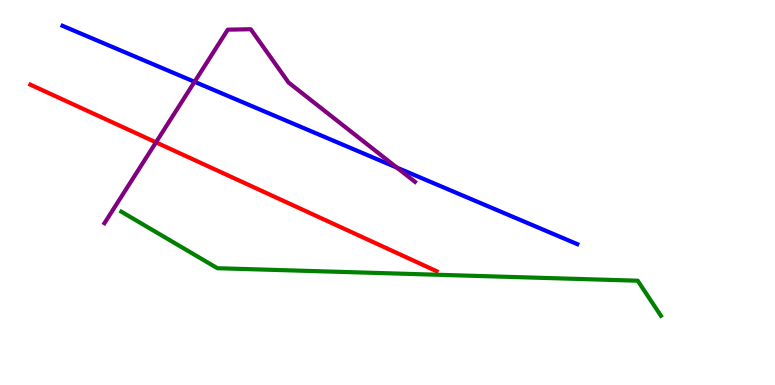[{'lines': ['blue', 'red'], 'intersections': []}, {'lines': ['green', 'red'], 'intersections': []}, {'lines': ['purple', 'red'], 'intersections': [{'x': 2.01, 'y': 6.3}]}, {'lines': ['blue', 'green'], 'intersections': []}, {'lines': ['blue', 'purple'], 'intersections': [{'x': 2.51, 'y': 7.88}, {'x': 5.12, 'y': 5.65}]}, {'lines': ['green', 'purple'], 'intersections': []}]